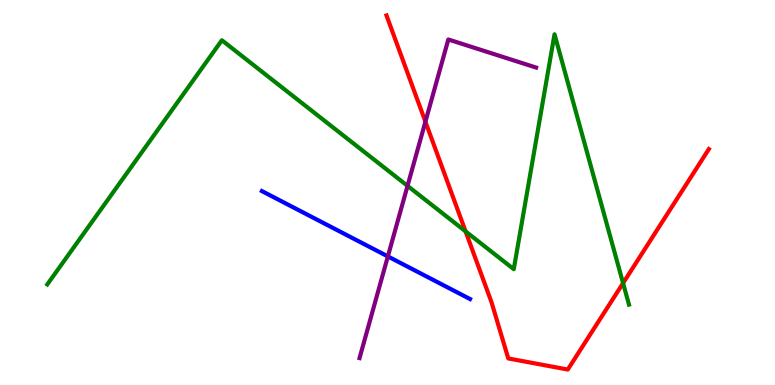[{'lines': ['blue', 'red'], 'intersections': []}, {'lines': ['green', 'red'], 'intersections': [{'x': 6.01, 'y': 3.99}, {'x': 8.04, 'y': 2.65}]}, {'lines': ['purple', 'red'], 'intersections': [{'x': 5.49, 'y': 6.84}]}, {'lines': ['blue', 'green'], 'intersections': []}, {'lines': ['blue', 'purple'], 'intersections': [{'x': 5.0, 'y': 3.34}]}, {'lines': ['green', 'purple'], 'intersections': [{'x': 5.26, 'y': 5.17}]}]